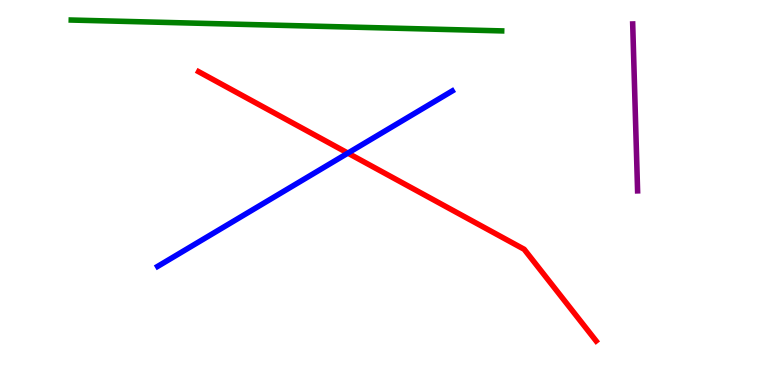[{'lines': ['blue', 'red'], 'intersections': [{'x': 4.49, 'y': 6.02}]}, {'lines': ['green', 'red'], 'intersections': []}, {'lines': ['purple', 'red'], 'intersections': []}, {'lines': ['blue', 'green'], 'intersections': []}, {'lines': ['blue', 'purple'], 'intersections': []}, {'lines': ['green', 'purple'], 'intersections': []}]